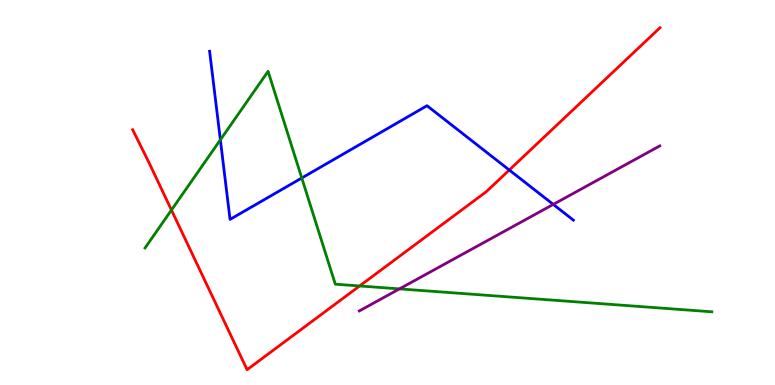[{'lines': ['blue', 'red'], 'intersections': [{'x': 6.57, 'y': 5.58}]}, {'lines': ['green', 'red'], 'intersections': [{'x': 2.21, 'y': 4.54}, {'x': 4.64, 'y': 2.57}]}, {'lines': ['purple', 'red'], 'intersections': []}, {'lines': ['blue', 'green'], 'intersections': [{'x': 2.84, 'y': 6.37}, {'x': 3.89, 'y': 5.38}]}, {'lines': ['blue', 'purple'], 'intersections': [{'x': 7.14, 'y': 4.69}]}, {'lines': ['green', 'purple'], 'intersections': [{'x': 5.15, 'y': 2.5}]}]